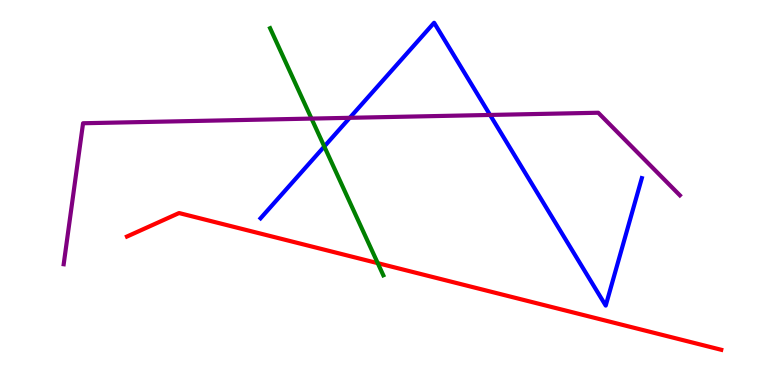[{'lines': ['blue', 'red'], 'intersections': []}, {'lines': ['green', 'red'], 'intersections': [{'x': 4.87, 'y': 3.16}]}, {'lines': ['purple', 'red'], 'intersections': []}, {'lines': ['blue', 'green'], 'intersections': [{'x': 4.18, 'y': 6.2}]}, {'lines': ['blue', 'purple'], 'intersections': [{'x': 4.51, 'y': 6.94}, {'x': 6.32, 'y': 7.01}]}, {'lines': ['green', 'purple'], 'intersections': [{'x': 4.02, 'y': 6.92}]}]